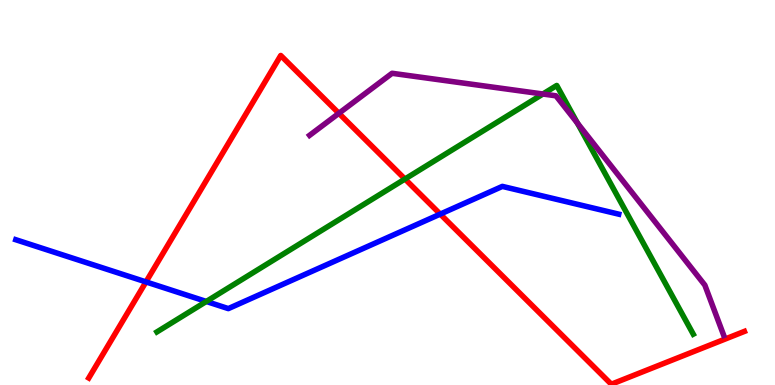[{'lines': ['blue', 'red'], 'intersections': [{'x': 1.88, 'y': 2.68}, {'x': 5.68, 'y': 4.44}]}, {'lines': ['green', 'red'], 'intersections': [{'x': 5.23, 'y': 5.35}]}, {'lines': ['purple', 'red'], 'intersections': [{'x': 4.37, 'y': 7.06}]}, {'lines': ['blue', 'green'], 'intersections': [{'x': 2.66, 'y': 2.17}]}, {'lines': ['blue', 'purple'], 'intersections': []}, {'lines': ['green', 'purple'], 'intersections': [{'x': 7.01, 'y': 7.56}, {'x': 7.45, 'y': 6.8}]}]